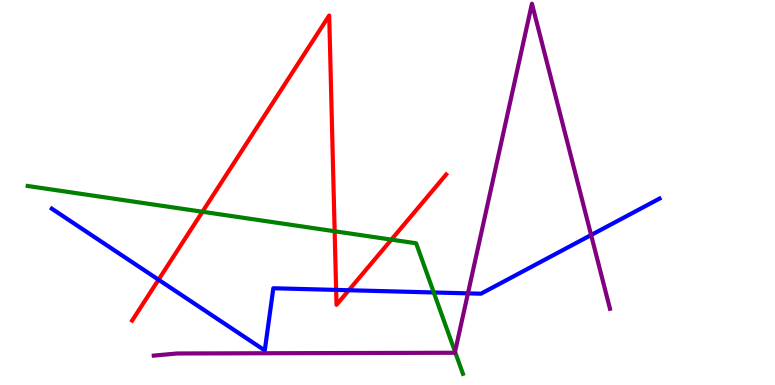[{'lines': ['blue', 'red'], 'intersections': [{'x': 2.05, 'y': 2.73}, {'x': 4.34, 'y': 2.47}, {'x': 4.5, 'y': 2.46}]}, {'lines': ['green', 'red'], 'intersections': [{'x': 2.61, 'y': 4.5}, {'x': 4.32, 'y': 3.99}, {'x': 5.05, 'y': 3.78}]}, {'lines': ['purple', 'red'], 'intersections': []}, {'lines': ['blue', 'green'], 'intersections': [{'x': 5.6, 'y': 2.4}]}, {'lines': ['blue', 'purple'], 'intersections': [{'x': 6.04, 'y': 2.38}, {'x': 7.63, 'y': 3.9}]}, {'lines': ['green', 'purple'], 'intersections': [{'x': 5.87, 'y': 0.863}]}]